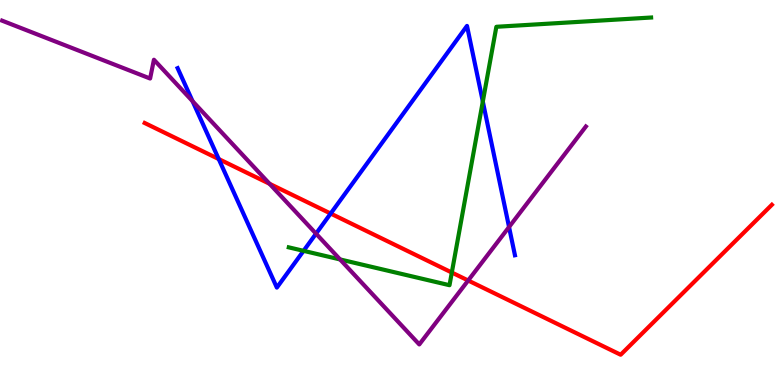[{'lines': ['blue', 'red'], 'intersections': [{'x': 2.82, 'y': 5.87}, {'x': 4.27, 'y': 4.45}]}, {'lines': ['green', 'red'], 'intersections': [{'x': 5.83, 'y': 2.92}]}, {'lines': ['purple', 'red'], 'intersections': [{'x': 3.48, 'y': 5.23}, {'x': 6.04, 'y': 2.71}]}, {'lines': ['blue', 'green'], 'intersections': [{'x': 3.92, 'y': 3.48}, {'x': 6.23, 'y': 7.36}]}, {'lines': ['blue', 'purple'], 'intersections': [{'x': 2.48, 'y': 7.37}, {'x': 4.08, 'y': 3.93}, {'x': 6.57, 'y': 4.1}]}, {'lines': ['green', 'purple'], 'intersections': [{'x': 4.39, 'y': 3.26}]}]